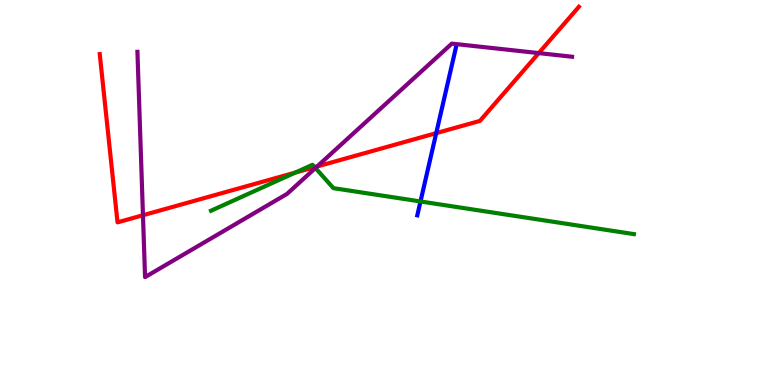[{'lines': ['blue', 'red'], 'intersections': [{'x': 5.63, 'y': 6.54}]}, {'lines': ['green', 'red'], 'intersections': [{'x': 3.81, 'y': 5.52}, {'x': 4.06, 'y': 5.66}]}, {'lines': ['purple', 'red'], 'intersections': [{'x': 1.84, 'y': 4.41}, {'x': 4.09, 'y': 5.68}, {'x': 6.95, 'y': 8.62}]}, {'lines': ['blue', 'green'], 'intersections': [{'x': 5.43, 'y': 4.77}]}, {'lines': ['blue', 'purple'], 'intersections': []}, {'lines': ['green', 'purple'], 'intersections': [{'x': 4.07, 'y': 5.64}]}]